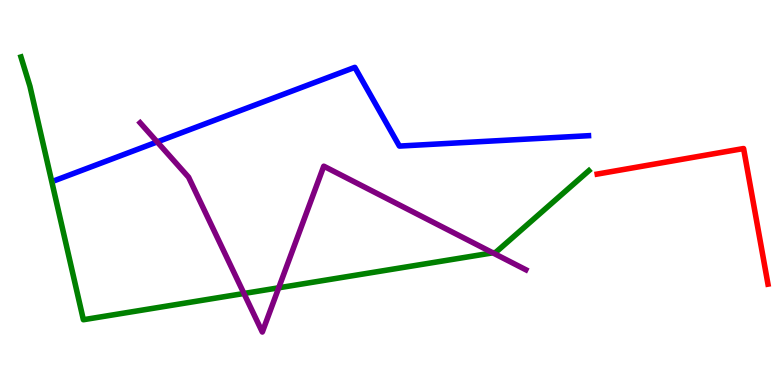[{'lines': ['blue', 'red'], 'intersections': []}, {'lines': ['green', 'red'], 'intersections': []}, {'lines': ['purple', 'red'], 'intersections': []}, {'lines': ['blue', 'green'], 'intersections': []}, {'lines': ['blue', 'purple'], 'intersections': [{'x': 2.03, 'y': 6.31}]}, {'lines': ['green', 'purple'], 'intersections': [{'x': 3.15, 'y': 2.38}, {'x': 3.6, 'y': 2.52}, {'x': 6.36, 'y': 3.43}]}]